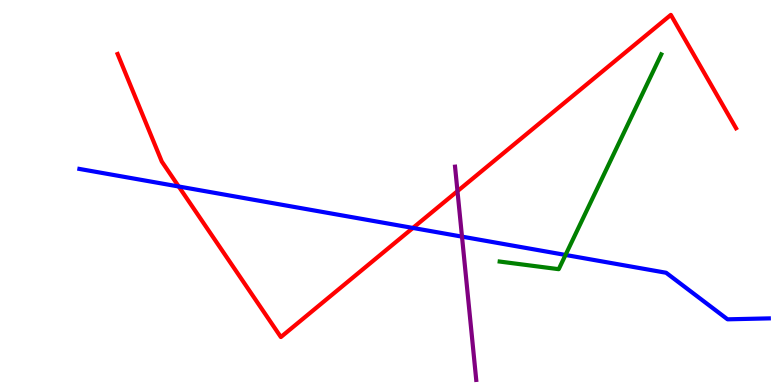[{'lines': ['blue', 'red'], 'intersections': [{'x': 2.31, 'y': 5.16}, {'x': 5.33, 'y': 4.08}]}, {'lines': ['green', 'red'], 'intersections': []}, {'lines': ['purple', 'red'], 'intersections': [{'x': 5.9, 'y': 5.04}]}, {'lines': ['blue', 'green'], 'intersections': [{'x': 7.3, 'y': 3.38}]}, {'lines': ['blue', 'purple'], 'intersections': [{'x': 5.96, 'y': 3.85}]}, {'lines': ['green', 'purple'], 'intersections': []}]